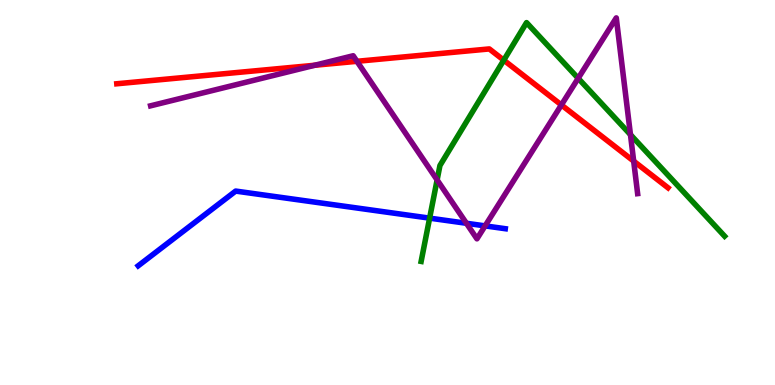[{'lines': ['blue', 'red'], 'intersections': []}, {'lines': ['green', 'red'], 'intersections': [{'x': 6.5, 'y': 8.44}]}, {'lines': ['purple', 'red'], 'intersections': [{'x': 4.06, 'y': 8.31}, {'x': 4.61, 'y': 8.41}, {'x': 7.24, 'y': 7.27}, {'x': 8.18, 'y': 5.82}]}, {'lines': ['blue', 'green'], 'intersections': [{'x': 5.54, 'y': 4.33}]}, {'lines': ['blue', 'purple'], 'intersections': [{'x': 6.02, 'y': 4.2}, {'x': 6.26, 'y': 4.13}]}, {'lines': ['green', 'purple'], 'intersections': [{'x': 5.64, 'y': 5.33}, {'x': 7.46, 'y': 7.97}, {'x': 8.14, 'y': 6.5}]}]